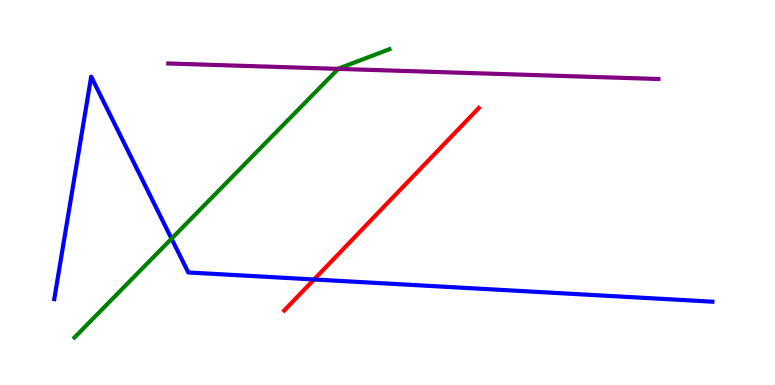[{'lines': ['blue', 'red'], 'intersections': [{'x': 4.05, 'y': 2.74}]}, {'lines': ['green', 'red'], 'intersections': []}, {'lines': ['purple', 'red'], 'intersections': []}, {'lines': ['blue', 'green'], 'intersections': [{'x': 2.21, 'y': 3.8}]}, {'lines': ['blue', 'purple'], 'intersections': []}, {'lines': ['green', 'purple'], 'intersections': [{'x': 4.36, 'y': 8.21}]}]